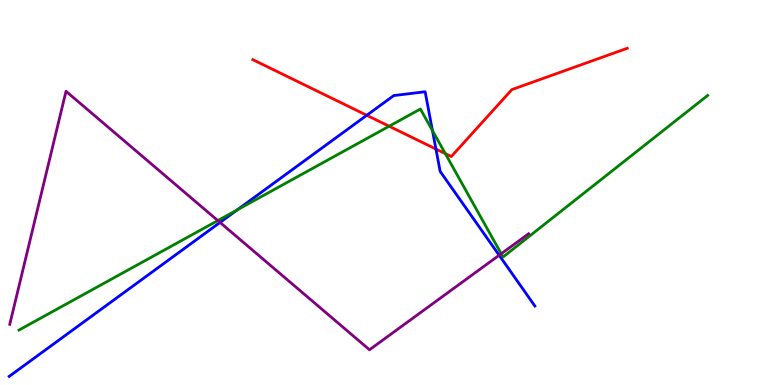[{'lines': ['blue', 'red'], 'intersections': [{'x': 4.73, 'y': 7.01}, {'x': 5.63, 'y': 6.13}]}, {'lines': ['green', 'red'], 'intersections': [{'x': 5.02, 'y': 6.72}, {'x': 5.75, 'y': 6.01}]}, {'lines': ['purple', 'red'], 'intersections': []}, {'lines': ['blue', 'green'], 'intersections': [{'x': 3.06, 'y': 4.55}, {'x': 5.58, 'y': 6.61}]}, {'lines': ['blue', 'purple'], 'intersections': [{'x': 2.84, 'y': 4.22}, {'x': 6.44, 'y': 3.37}]}, {'lines': ['green', 'purple'], 'intersections': [{'x': 2.81, 'y': 4.27}, {'x': 6.47, 'y': 3.41}]}]